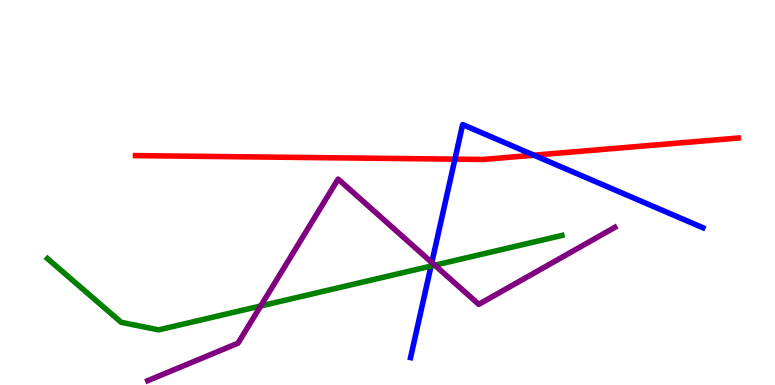[{'lines': ['blue', 'red'], 'intersections': [{'x': 5.87, 'y': 5.87}, {'x': 6.89, 'y': 5.97}]}, {'lines': ['green', 'red'], 'intersections': []}, {'lines': ['purple', 'red'], 'intersections': []}, {'lines': ['blue', 'green'], 'intersections': [{'x': 5.56, 'y': 3.09}]}, {'lines': ['blue', 'purple'], 'intersections': [{'x': 5.57, 'y': 3.18}]}, {'lines': ['green', 'purple'], 'intersections': [{'x': 3.36, 'y': 2.05}, {'x': 5.61, 'y': 3.11}]}]